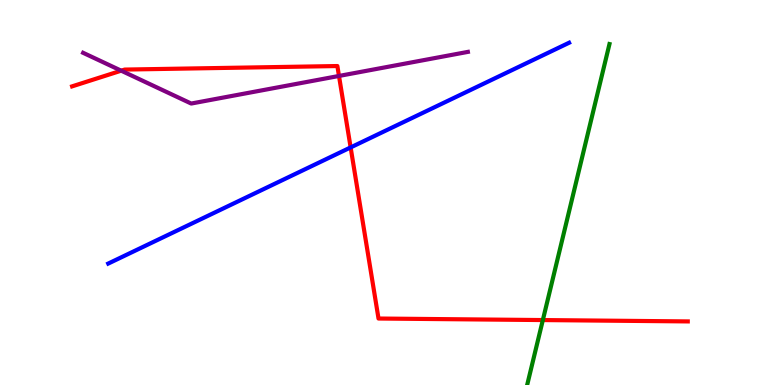[{'lines': ['blue', 'red'], 'intersections': [{'x': 4.52, 'y': 6.17}]}, {'lines': ['green', 'red'], 'intersections': [{'x': 7.0, 'y': 1.69}]}, {'lines': ['purple', 'red'], 'intersections': [{'x': 1.56, 'y': 8.16}, {'x': 4.37, 'y': 8.03}]}, {'lines': ['blue', 'green'], 'intersections': []}, {'lines': ['blue', 'purple'], 'intersections': []}, {'lines': ['green', 'purple'], 'intersections': []}]